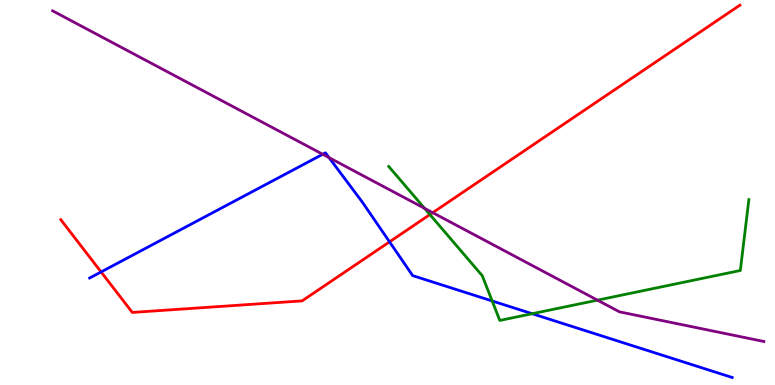[{'lines': ['blue', 'red'], 'intersections': [{'x': 1.3, 'y': 2.94}, {'x': 5.03, 'y': 3.72}]}, {'lines': ['green', 'red'], 'intersections': [{'x': 5.55, 'y': 4.43}]}, {'lines': ['purple', 'red'], 'intersections': [{'x': 5.58, 'y': 4.48}]}, {'lines': ['blue', 'green'], 'intersections': [{'x': 6.35, 'y': 2.18}, {'x': 6.87, 'y': 1.85}]}, {'lines': ['blue', 'purple'], 'intersections': [{'x': 4.16, 'y': 5.99}, {'x': 4.25, 'y': 5.91}]}, {'lines': ['green', 'purple'], 'intersections': [{'x': 5.48, 'y': 4.59}, {'x': 7.71, 'y': 2.2}]}]